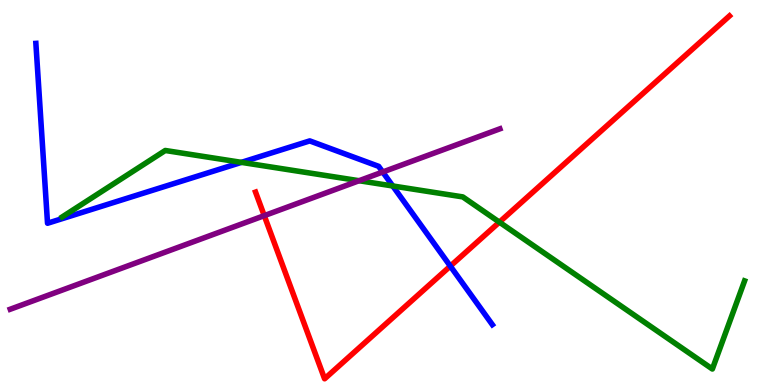[{'lines': ['blue', 'red'], 'intersections': [{'x': 5.81, 'y': 3.09}]}, {'lines': ['green', 'red'], 'intersections': [{'x': 6.44, 'y': 4.23}]}, {'lines': ['purple', 'red'], 'intersections': [{'x': 3.41, 'y': 4.4}]}, {'lines': ['blue', 'green'], 'intersections': [{'x': 3.12, 'y': 5.78}, {'x': 5.07, 'y': 5.17}]}, {'lines': ['blue', 'purple'], 'intersections': [{'x': 4.94, 'y': 5.53}]}, {'lines': ['green', 'purple'], 'intersections': [{'x': 4.63, 'y': 5.31}]}]